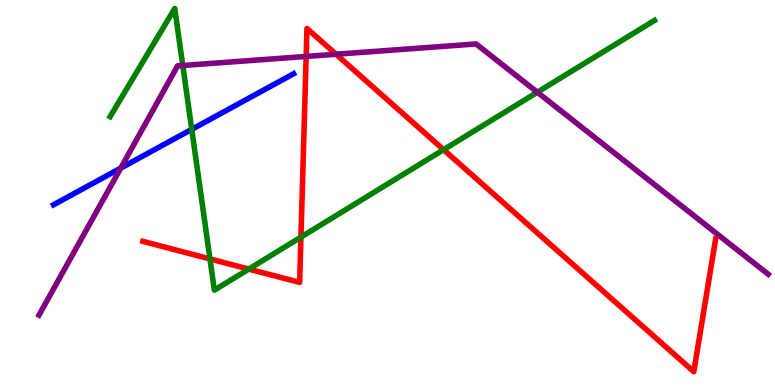[{'lines': ['blue', 'red'], 'intersections': []}, {'lines': ['green', 'red'], 'intersections': [{'x': 2.71, 'y': 3.27}, {'x': 3.21, 'y': 3.01}, {'x': 3.88, 'y': 3.84}, {'x': 5.72, 'y': 6.11}]}, {'lines': ['purple', 'red'], 'intersections': [{'x': 3.95, 'y': 8.53}, {'x': 4.34, 'y': 8.59}]}, {'lines': ['blue', 'green'], 'intersections': [{'x': 2.47, 'y': 6.64}]}, {'lines': ['blue', 'purple'], 'intersections': [{'x': 1.56, 'y': 5.63}]}, {'lines': ['green', 'purple'], 'intersections': [{'x': 2.36, 'y': 8.3}, {'x': 6.93, 'y': 7.6}]}]